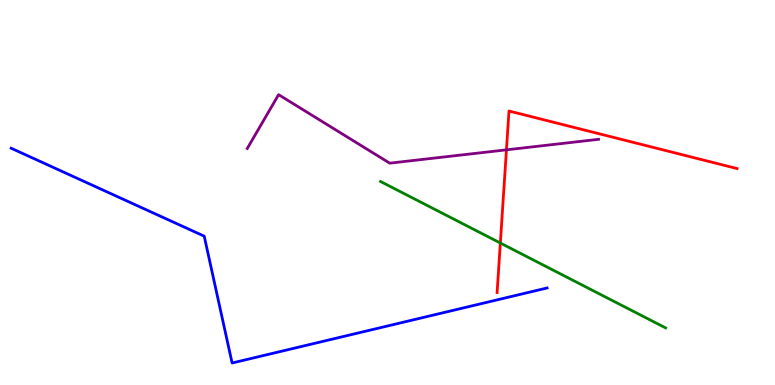[{'lines': ['blue', 'red'], 'intersections': []}, {'lines': ['green', 'red'], 'intersections': [{'x': 6.46, 'y': 3.69}]}, {'lines': ['purple', 'red'], 'intersections': [{'x': 6.53, 'y': 6.11}]}, {'lines': ['blue', 'green'], 'intersections': []}, {'lines': ['blue', 'purple'], 'intersections': []}, {'lines': ['green', 'purple'], 'intersections': []}]